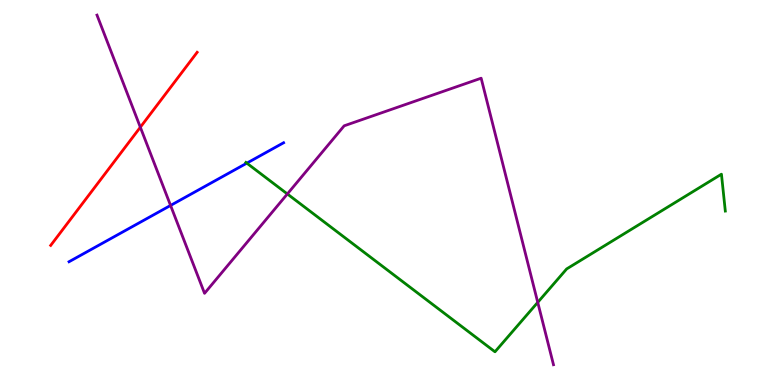[{'lines': ['blue', 'red'], 'intersections': []}, {'lines': ['green', 'red'], 'intersections': []}, {'lines': ['purple', 'red'], 'intersections': [{'x': 1.81, 'y': 6.7}]}, {'lines': ['blue', 'green'], 'intersections': [{'x': 3.18, 'y': 5.76}]}, {'lines': ['blue', 'purple'], 'intersections': [{'x': 2.2, 'y': 4.66}]}, {'lines': ['green', 'purple'], 'intersections': [{'x': 3.71, 'y': 4.96}, {'x': 6.94, 'y': 2.15}]}]